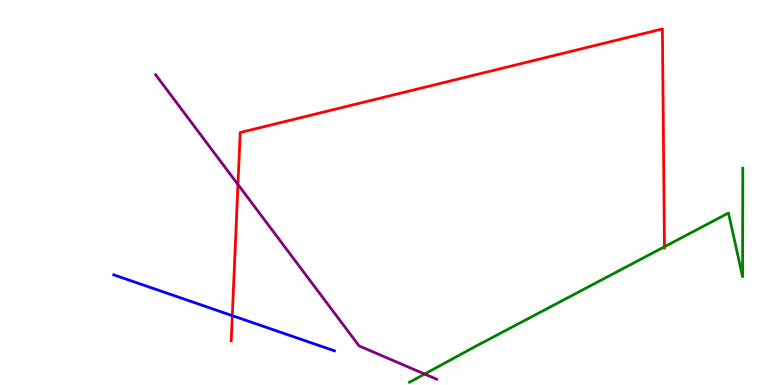[{'lines': ['blue', 'red'], 'intersections': [{'x': 3.0, 'y': 1.8}]}, {'lines': ['green', 'red'], 'intersections': [{'x': 8.57, 'y': 3.59}]}, {'lines': ['purple', 'red'], 'intersections': [{'x': 3.07, 'y': 5.21}]}, {'lines': ['blue', 'green'], 'intersections': []}, {'lines': ['blue', 'purple'], 'intersections': []}, {'lines': ['green', 'purple'], 'intersections': [{'x': 5.48, 'y': 0.284}]}]